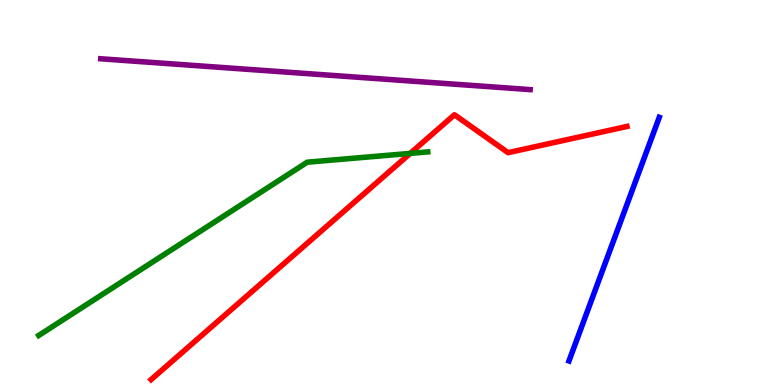[{'lines': ['blue', 'red'], 'intersections': []}, {'lines': ['green', 'red'], 'intersections': [{'x': 5.29, 'y': 6.02}]}, {'lines': ['purple', 'red'], 'intersections': []}, {'lines': ['blue', 'green'], 'intersections': []}, {'lines': ['blue', 'purple'], 'intersections': []}, {'lines': ['green', 'purple'], 'intersections': []}]